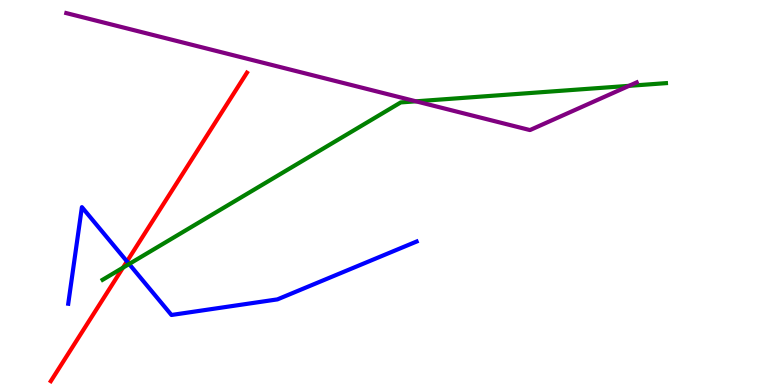[{'lines': ['blue', 'red'], 'intersections': [{'x': 1.64, 'y': 3.21}]}, {'lines': ['green', 'red'], 'intersections': [{'x': 1.59, 'y': 3.05}]}, {'lines': ['purple', 'red'], 'intersections': []}, {'lines': ['blue', 'green'], 'intersections': [{'x': 1.67, 'y': 3.14}]}, {'lines': ['blue', 'purple'], 'intersections': []}, {'lines': ['green', 'purple'], 'intersections': [{'x': 5.37, 'y': 7.37}, {'x': 8.12, 'y': 7.77}]}]